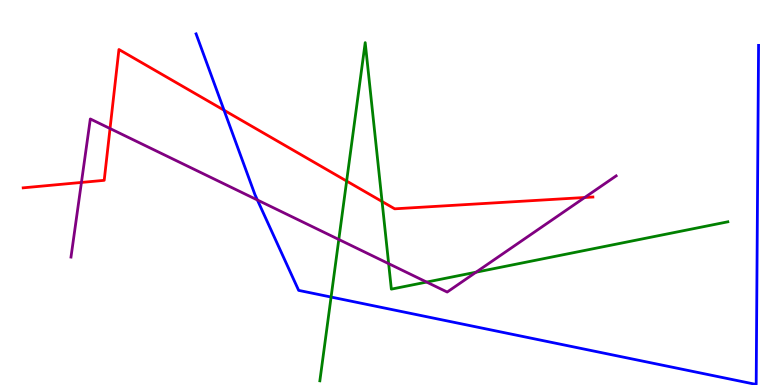[{'lines': ['blue', 'red'], 'intersections': [{'x': 2.89, 'y': 7.14}]}, {'lines': ['green', 'red'], 'intersections': [{'x': 4.47, 'y': 5.3}, {'x': 4.93, 'y': 4.77}]}, {'lines': ['purple', 'red'], 'intersections': [{'x': 1.05, 'y': 5.26}, {'x': 1.42, 'y': 6.66}, {'x': 7.54, 'y': 4.87}]}, {'lines': ['blue', 'green'], 'intersections': [{'x': 4.27, 'y': 2.28}]}, {'lines': ['blue', 'purple'], 'intersections': [{'x': 3.32, 'y': 4.81}]}, {'lines': ['green', 'purple'], 'intersections': [{'x': 4.37, 'y': 3.78}, {'x': 5.01, 'y': 3.15}, {'x': 5.5, 'y': 2.67}, {'x': 6.14, 'y': 2.93}]}]